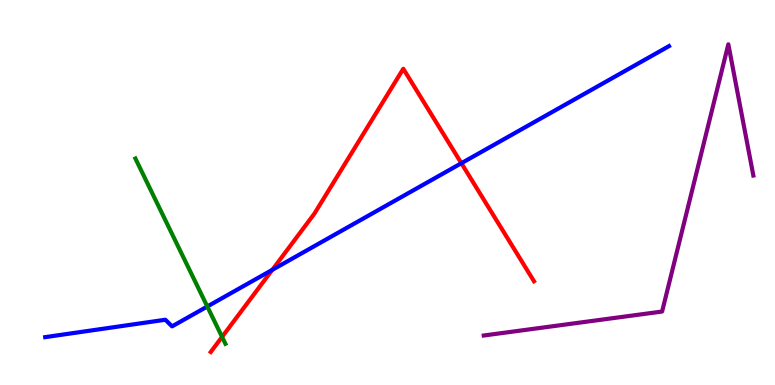[{'lines': ['blue', 'red'], 'intersections': [{'x': 3.51, 'y': 2.99}, {'x': 5.95, 'y': 5.76}]}, {'lines': ['green', 'red'], 'intersections': [{'x': 2.87, 'y': 1.25}]}, {'lines': ['purple', 'red'], 'intersections': []}, {'lines': ['blue', 'green'], 'intersections': [{'x': 2.67, 'y': 2.04}]}, {'lines': ['blue', 'purple'], 'intersections': []}, {'lines': ['green', 'purple'], 'intersections': []}]